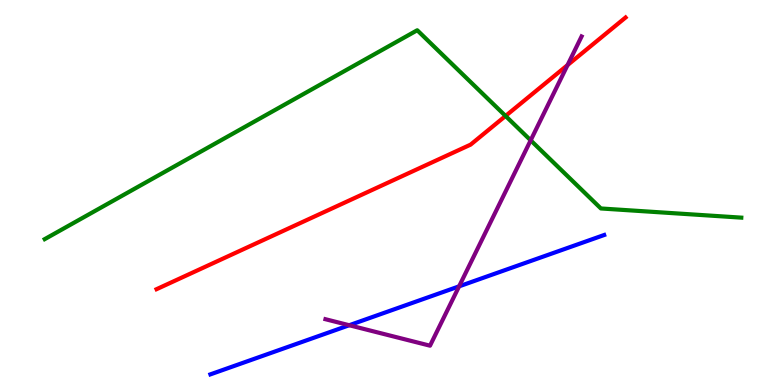[{'lines': ['blue', 'red'], 'intersections': []}, {'lines': ['green', 'red'], 'intersections': [{'x': 6.52, 'y': 6.99}]}, {'lines': ['purple', 'red'], 'intersections': [{'x': 7.32, 'y': 8.31}]}, {'lines': ['blue', 'green'], 'intersections': []}, {'lines': ['blue', 'purple'], 'intersections': [{'x': 4.51, 'y': 1.55}, {'x': 5.92, 'y': 2.56}]}, {'lines': ['green', 'purple'], 'intersections': [{'x': 6.85, 'y': 6.36}]}]